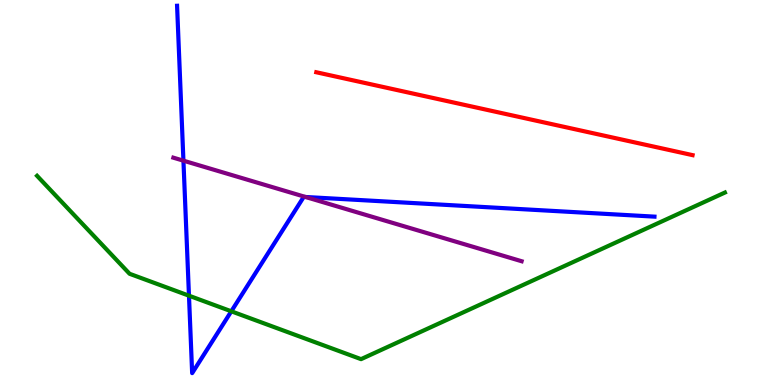[{'lines': ['blue', 'red'], 'intersections': []}, {'lines': ['green', 'red'], 'intersections': []}, {'lines': ['purple', 'red'], 'intersections': []}, {'lines': ['blue', 'green'], 'intersections': [{'x': 2.44, 'y': 2.32}, {'x': 2.98, 'y': 1.91}]}, {'lines': ['blue', 'purple'], 'intersections': [{'x': 2.37, 'y': 5.83}, {'x': 3.94, 'y': 4.88}]}, {'lines': ['green', 'purple'], 'intersections': []}]